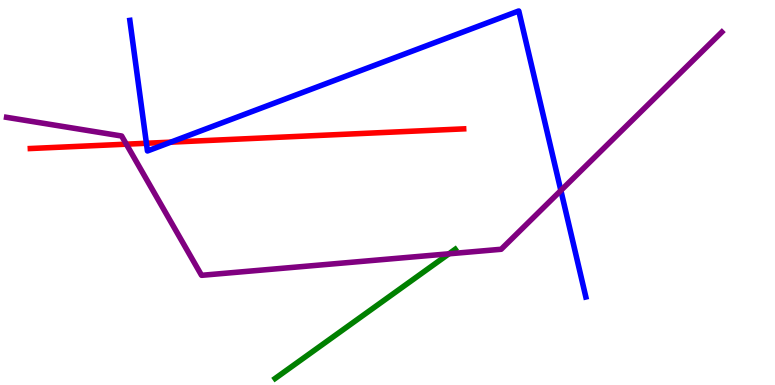[{'lines': ['blue', 'red'], 'intersections': [{'x': 1.89, 'y': 6.28}, {'x': 2.2, 'y': 6.31}]}, {'lines': ['green', 'red'], 'intersections': []}, {'lines': ['purple', 'red'], 'intersections': [{'x': 1.63, 'y': 6.26}]}, {'lines': ['blue', 'green'], 'intersections': []}, {'lines': ['blue', 'purple'], 'intersections': [{'x': 7.24, 'y': 5.05}]}, {'lines': ['green', 'purple'], 'intersections': [{'x': 5.79, 'y': 3.41}]}]